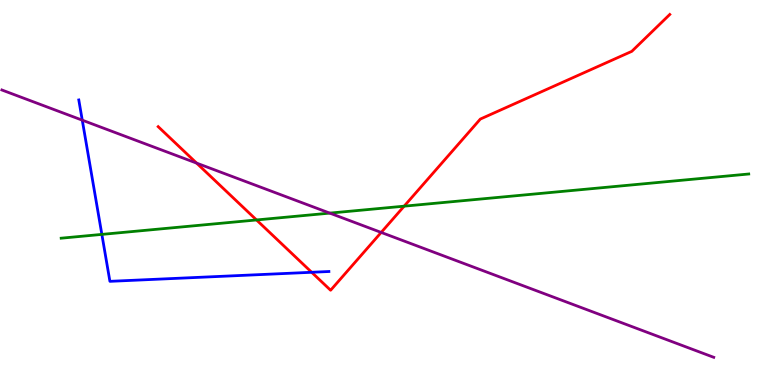[{'lines': ['blue', 'red'], 'intersections': [{'x': 4.02, 'y': 2.93}]}, {'lines': ['green', 'red'], 'intersections': [{'x': 3.31, 'y': 4.29}, {'x': 5.21, 'y': 4.64}]}, {'lines': ['purple', 'red'], 'intersections': [{'x': 2.54, 'y': 5.76}, {'x': 4.92, 'y': 3.96}]}, {'lines': ['blue', 'green'], 'intersections': [{'x': 1.31, 'y': 3.91}]}, {'lines': ['blue', 'purple'], 'intersections': [{'x': 1.06, 'y': 6.88}]}, {'lines': ['green', 'purple'], 'intersections': [{'x': 4.26, 'y': 4.46}]}]